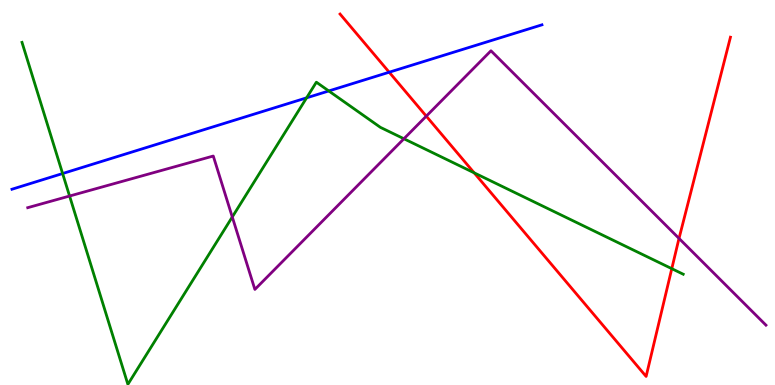[{'lines': ['blue', 'red'], 'intersections': [{'x': 5.02, 'y': 8.12}]}, {'lines': ['green', 'red'], 'intersections': [{'x': 6.12, 'y': 5.51}, {'x': 8.67, 'y': 3.02}]}, {'lines': ['purple', 'red'], 'intersections': [{'x': 5.5, 'y': 6.98}, {'x': 8.76, 'y': 3.81}]}, {'lines': ['blue', 'green'], 'intersections': [{'x': 0.808, 'y': 5.49}, {'x': 3.96, 'y': 7.46}, {'x': 4.24, 'y': 7.64}]}, {'lines': ['blue', 'purple'], 'intersections': []}, {'lines': ['green', 'purple'], 'intersections': [{'x': 0.898, 'y': 4.91}, {'x': 3.0, 'y': 4.36}, {'x': 5.21, 'y': 6.4}]}]